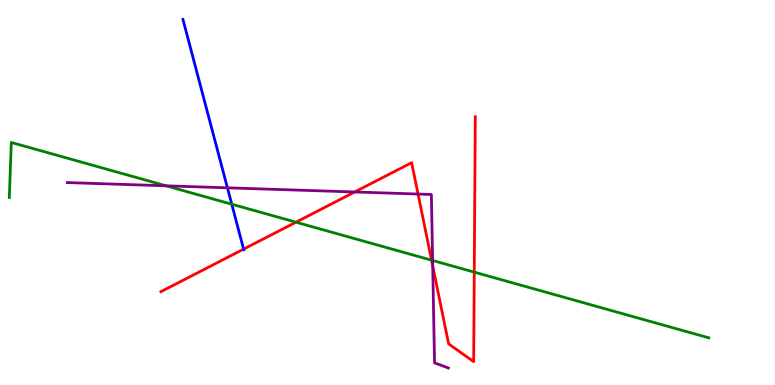[{'lines': ['blue', 'red'], 'intersections': [{'x': 3.14, 'y': 3.53}]}, {'lines': ['green', 'red'], 'intersections': [{'x': 3.82, 'y': 4.23}, {'x': 5.57, 'y': 3.24}, {'x': 6.12, 'y': 2.93}]}, {'lines': ['purple', 'red'], 'intersections': [{'x': 4.58, 'y': 5.01}, {'x': 5.39, 'y': 4.96}, {'x': 5.58, 'y': 3.09}]}, {'lines': ['blue', 'green'], 'intersections': [{'x': 2.99, 'y': 4.7}]}, {'lines': ['blue', 'purple'], 'intersections': [{'x': 2.93, 'y': 5.12}]}, {'lines': ['green', 'purple'], 'intersections': [{'x': 2.14, 'y': 5.17}, {'x': 5.58, 'y': 3.23}]}]